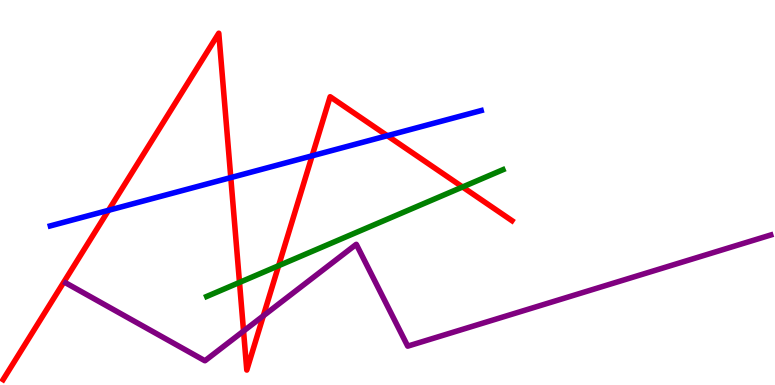[{'lines': ['blue', 'red'], 'intersections': [{'x': 1.4, 'y': 4.54}, {'x': 2.98, 'y': 5.39}, {'x': 4.03, 'y': 5.95}, {'x': 5.0, 'y': 6.48}]}, {'lines': ['green', 'red'], 'intersections': [{'x': 3.09, 'y': 2.66}, {'x': 3.6, 'y': 3.1}, {'x': 5.97, 'y': 5.14}]}, {'lines': ['purple', 'red'], 'intersections': [{'x': 3.14, 'y': 1.4}, {'x': 3.4, 'y': 1.8}]}, {'lines': ['blue', 'green'], 'intersections': []}, {'lines': ['blue', 'purple'], 'intersections': []}, {'lines': ['green', 'purple'], 'intersections': []}]